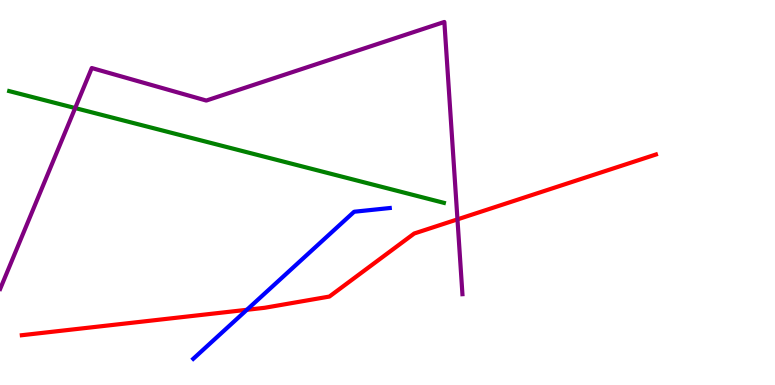[{'lines': ['blue', 'red'], 'intersections': [{'x': 3.19, 'y': 1.95}]}, {'lines': ['green', 'red'], 'intersections': []}, {'lines': ['purple', 'red'], 'intersections': [{'x': 5.9, 'y': 4.3}]}, {'lines': ['blue', 'green'], 'intersections': []}, {'lines': ['blue', 'purple'], 'intersections': []}, {'lines': ['green', 'purple'], 'intersections': [{'x': 0.97, 'y': 7.19}]}]